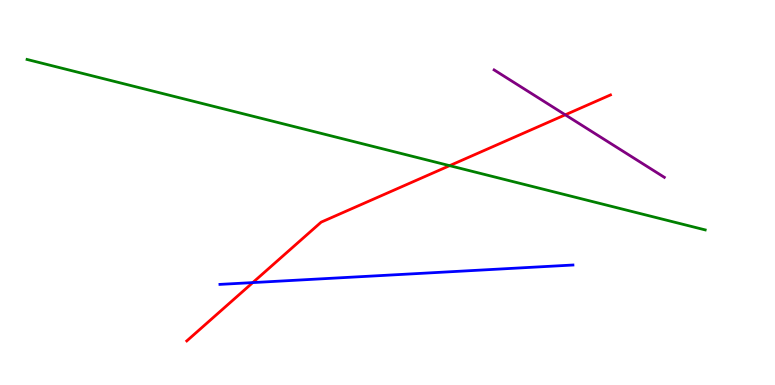[{'lines': ['blue', 'red'], 'intersections': [{'x': 3.26, 'y': 2.66}]}, {'lines': ['green', 'red'], 'intersections': [{'x': 5.8, 'y': 5.7}]}, {'lines': ['purple', 'red'], 'intersections': [{'x': 7.29, 'y': 7.02}]}, {'lines': ['blue', 'green'], 'intersections': []}, {'lines': ['blue', 'purple'], 'intersections': []}, {'lines': ['green', 'purple'], 'intersections': []}]